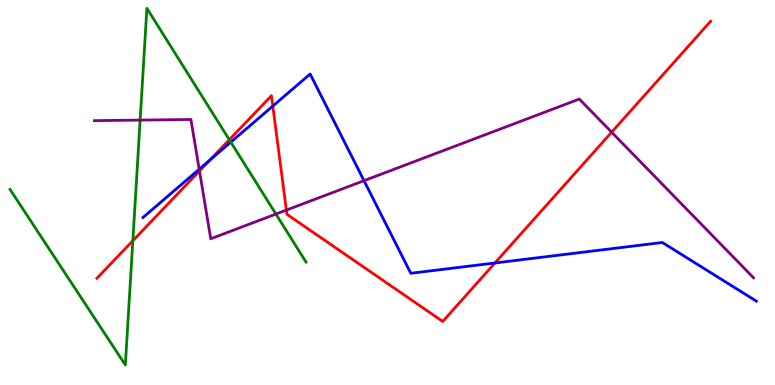[{'lines': ['blue', 'red'], 'intersections': [{'x': 2.71, 'y': 5.84}, {'x': 3.52, 'y': 7.24}, {'x': 6.39, 'y': 3.17}]}, {'lines': ['green', 'red'], 'intersections': [{'x': 1.71, 'y': 3.75}, {'x': 2.96, 'y': 6.37}]}, {'lines': ['purple', 'red'], 'intersections': [{'x': 2.57, 'y': 5.56}, {'x': 3.7, 'y': 4.54}, {'x': 7.89, 'y': 6.57}]}, {'lines': ['blue', 'green'], 'intersections': [{'x': 2.98, 'y': 6.31}]}, {'lines': ['blue', 'purple'], 'intersections': [{'x': 2.57, 'y': 5.6}, {'x': 4.7, 'y': 5.31}]}, {'lines': ['green', 'purple'], 'intersections': [{'x': 1.81, 'y': 6.88}, {'x': 3.56, 'y': 4.44}]}]